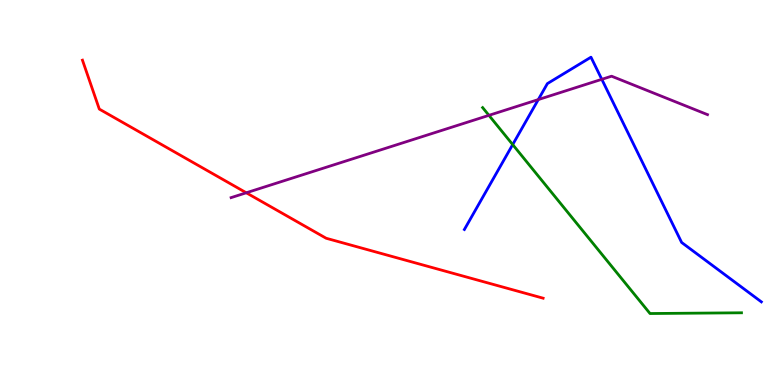[{'lines': ['blue', 'red'], 'intersections': []}, {'lines': ['green', 'red'], 'intersections': []}, {'lines': ['purple', 'red'], 'intersections': [{'x': 3.18, 'y': 4.99}]}, {'lines': ['blue', 'green'], 'intersections': [{'x': 6.62, 'y': 6.24}]}, {'lines': ['blue', 'purple'], 'intersections': [{'x': 6.95, 'y': 7.41}, {'x': 7.77, 'y': 7.94}]}, {'lines': ['green', 'purple'], 'intersections': [{'x': 6.31, 'y': 7.0}]}]